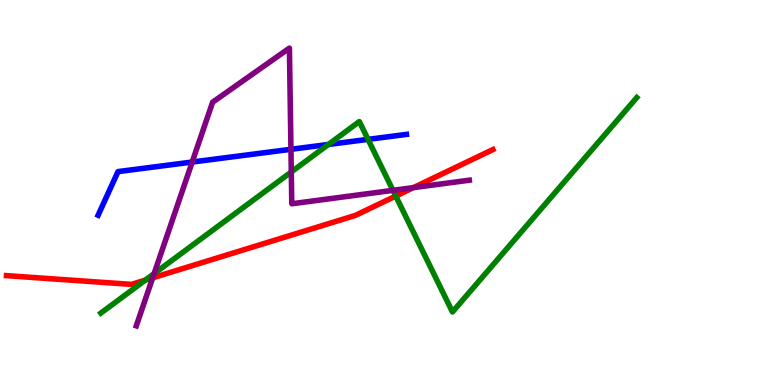[{'lines': ['blue', 'red'], 'intersections': []}, {'lines': ['green', 'red'], 'intersections': [{'x': 1.88, 'y': 2.73}, {'x': 5.11, 'y': 4.91}]}, {'lines': ['purple', 'red'], 'intersections': [{'x': 1.97, 'y': 2.78}, {'x': 5.33, 'y': 5.13}]}, {'lines': ['blue', 'green'], 'intersections': [{'x': 4.24, 'y': 6.25}, {'x': 4.75, 'y': 6.38}]}, {'lines': ['blue', 'purple'], 'intersections': [{'x': 2.48, 'y': 5.79}, {'x': 3.75, 'y': 6.12}]}, {'lines': ['green', 'purple'], 'intersections': [{'x': 1.99, 'y': 2.89}, {'x': 3.76, 'y': 5.53}, {'x': 5.07, 'y': 5.06}]}]